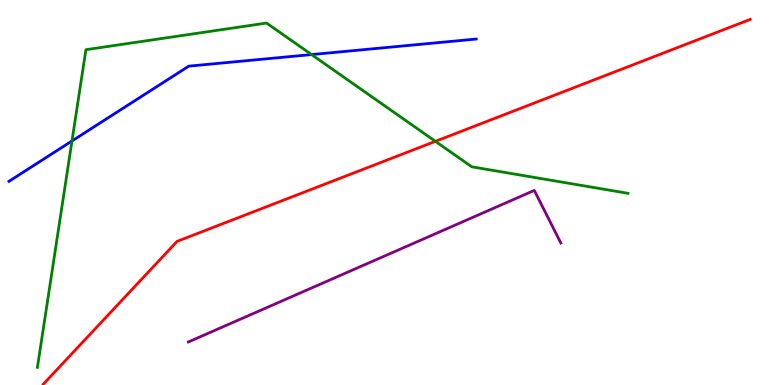[{'lines': ['blue', 'red'], 'intersections': []}, {'lines': ['green', 'red'], 'intersections': [{'x': 5.62, 'y': 6.33}]}, {'lines': ['purple', 'red'], 'intersections': []}, {'lines': ['blue', 'green'], 'intersections': [{'x': 0.929, 'y': 6.34}, {'x': 4.02, 'y': 8.58}]}, {'lines': ['blue', 'purple'], 'intersections': []}, {'lines': ['green', 'purple'], 'intersections': []}]